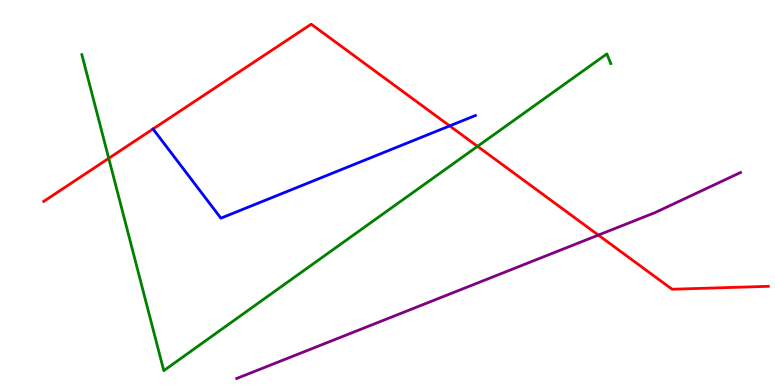[{'lines': ['blue', 'red'], 'intersections': [{'x': 5.8, 'y': 6.73}]}, {'lines': ['green', 'red'], 'intersections': [{'x': 1.4, 'y': 5.89}, {'x': 6.16, 'y': 6.2}]}, {'lines': ['purple', 'red'], 'intersections': [{'x': 7.72, 'y': 3.89}]}, {'lines': ['blue', 'green'], 'intersections': []}, {'lines': ['blue', 'purple'], 'intersections': []}, {'lines': ['green', 'purple'], 'intersections': []}]